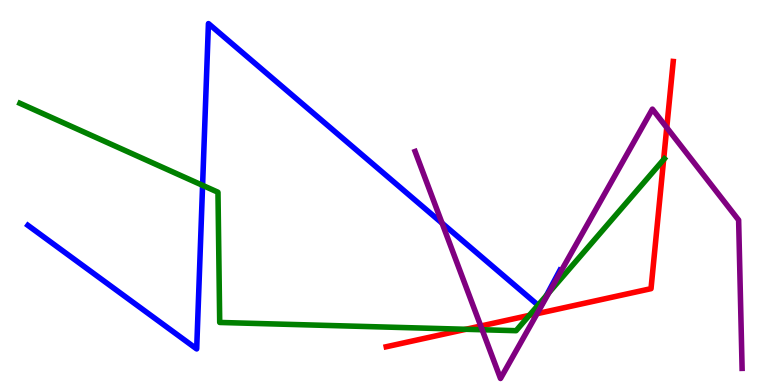[{'lines': ['blue', 'red'], 'intersections': []}, {'lines': ['green', 'red'], 'intersections': [{'x': 6.01, 'y': 1.45}, {'x': 6.83, 'y': 1.81}, {'x': 8.56, 'y': 5.85}]}, {'lines': ['purple', 'red'], 'intersections': [{'x': 6.2, 'y': 1.53}, {'x': 6.93, 'y': 1.85}, {'x': 8.6, 'y': 6.69}]}, {'lines': ['blue', 'green'], 'intersections': [{'x': 2.61, 'y': 5.19}, {'x': 6.94, 'y': 2.07}, {'x': 7.05, 'y': 2.33}]}, {'lines': ['blue', 'purple'], 'intersections': [{'x': 5.7, 'y': 4.2}]}, {'lines': ['green', 'purple'], 'intersections': [{'x': 6.22, 'y': 1.44}, {'x': 7.08, 'y': 2.4}]}]